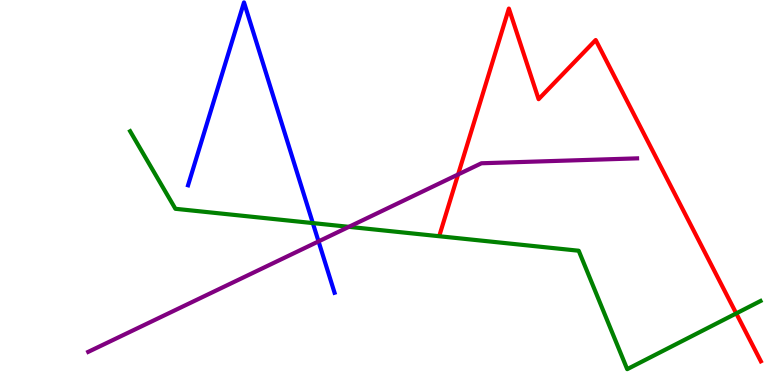[{'lines': ['blue', 'red'], 'intersections': []}, {'lines': ['green', 'red'], 'intersections': [{'x': 9.5, 'y': 1.86}]}, {'lines': ['purple', 'red'], 'intersections': [{'x': 5.91, 'y': 5.47}]}, {'lines': ['blue', 'green'], 'intersections': [{'x': 4.04, 'y': 4.21}]}, {'lines': ['blue', 'purple'], 'intersections': [{'x': 4.11, 'y': 3.73}]}, {'lines': ['green', 'purple'], 'intersections': [{'x': 4.5, 'y': 4.11}]}]